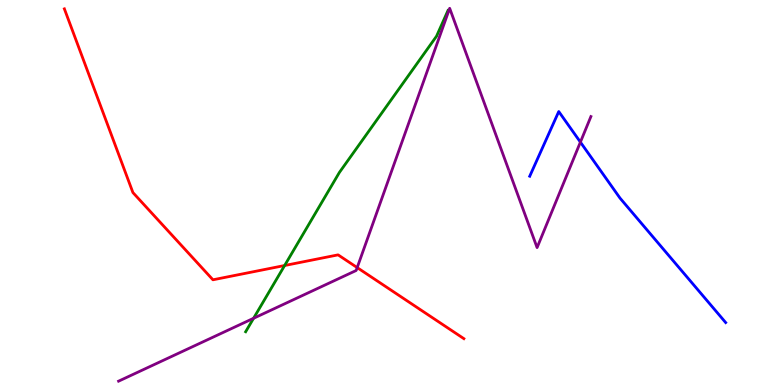[{'lines': ['blue', 'red'], 'intersections': []}, {'lines': ['green', 'red'], 'intersections': [{'x': 3.67, 'y': 3.1}]}, {'lines': ['purple', 'red'], 'intersections': [{'x': 4.61, 'y': 3.05}]}, {'lines': ['blue', 'green'], 'intersections': []}, {'lines': ['blue', 'purple'], 'intersections': [{'x': 7.49, 'y': 6.31}]}, {'lines': ['green', 'purple'], 'intersections': [{'x': 3.27, 'y': 1.73}]}]